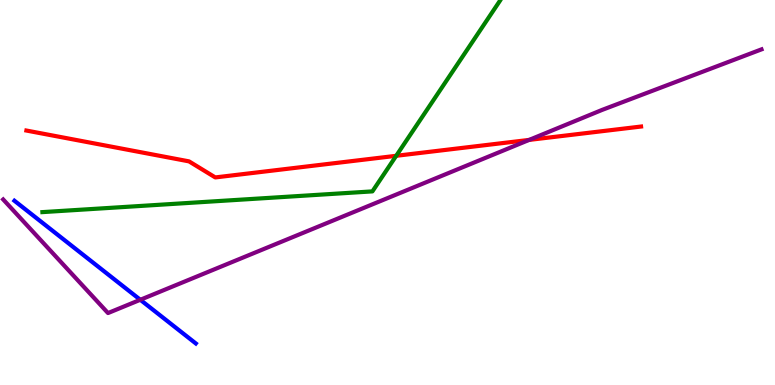[{'lines': ['blue', 'red'], 'intersections': []}, {'lines': ['green', 'red'], 'intersections': [{'x': 5.11, 'y': 5.95}]}, {'lines': ['purple', 'red'], 'intersections': [{'x': 6.83, 'y': 6.37}]}, {'lines': ['blue', 'green'], 'intersections': []}, {'lines': ['blue', 'purple'], 'intersections': [{'x': 1.81, 'y': 2.21}]}, {'lines': ['green', 'purple'], 'intersections': []}]